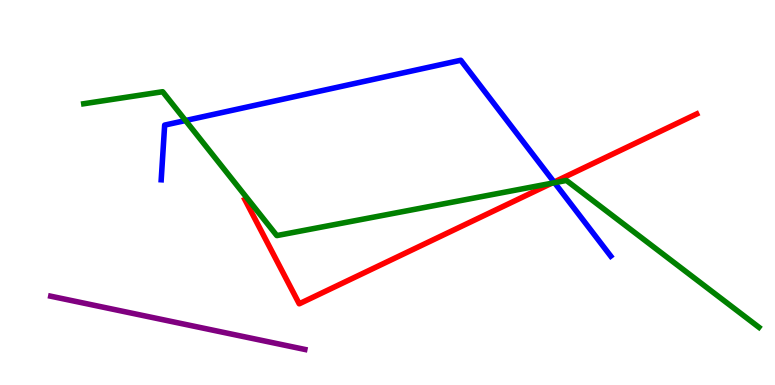[{'lines': ['blue', 'red'], 'intersections': [{'x': 7.15, 'y': 5.27}]}, {'lines': ['green', 'red'], 'intersections': [{'x': 7.12, 'y': 5.24}]}, {'lines': ['purple', 'red'], 'intersections': []}, {'lines': ['blue', 'green'], 'intersections': [{'x': 2.39, 'y': 6.87}, {'x': 7.16, 'y': 5.25}]}, {'lines': ['blue', 'purple'], 'intersections': []}, {'lines': ['green', 'purple'], 'intersections': []}]